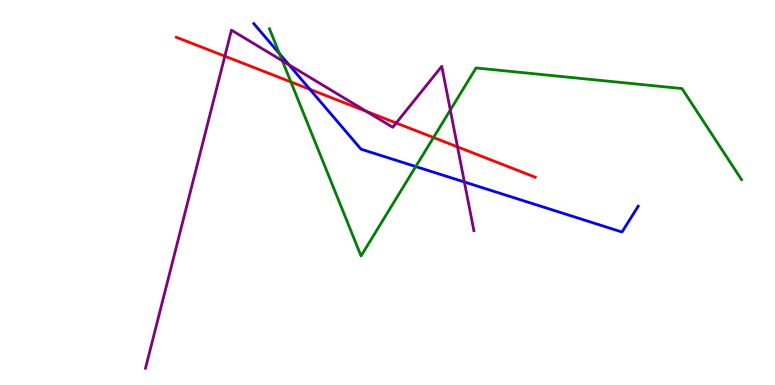[{'lines': ['blue', 'red'], 'intersections': [{'x': 4.0, 'y': 7.68}]}, {'lines': ['green', 'red'], 'intersections': [{'x': 3.75, 'y': 7.87}, {'x': 5.59, 'y': 6.43}]}, {'lines': ['purple', 'red'], 'intersections': [{'x': 2.9, 'y': 8.54}, {'x': 4.73, 'y': 7.11}, {'x': 5.11, 'y': 6.81}, {'x': 5.9, 'y': 6.18}]}, {'lines': ['blue', 'green'], 'intersections': [{'x': 3.61, 'y': 8.6}, {'x': 5.36, 'y': 5.67}]}, {'lines': ['blue', 'purple'], 'intersections': [{'x': 3.73, 'y': 8.32}, {'x': 5.99, 'y': 5.27}]}, {'lines': ['green', 'purple'], 'intersections': [{'x': 3.64, 'y': 8.42}, {'x': 5.81, 'y': 7.14}]}]